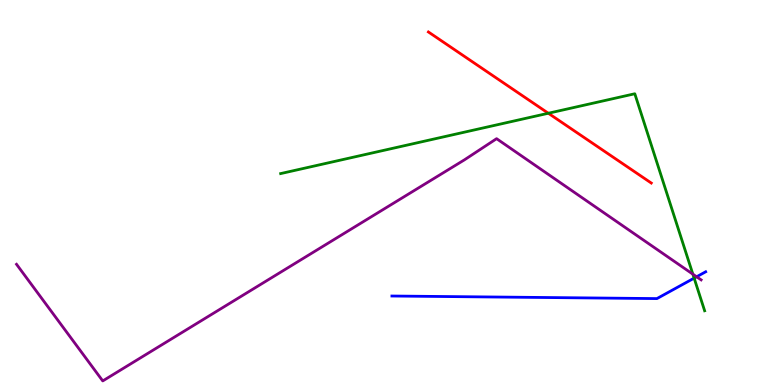[{'lines': ['blue', 'red'], 'intersections': []}, {'lines': ['green', 'red'], 'intersections': [{'x': 7.08, 'y': 7.06}]}, {'lines': ['purple', 'red'], 'intersections': []}, {'lines': ['blue', 'green'], 'intersections': [{'x': 8.96, 'y': 2.78}]}, {'lines': ['blue', 'purple'], 'intersections': [{'x': 8.99, 'y': 2.81}]}, {'lines': ['green', 'purple'], 'intersections': [{'x': 8.94, 'y': 2.88}]}]